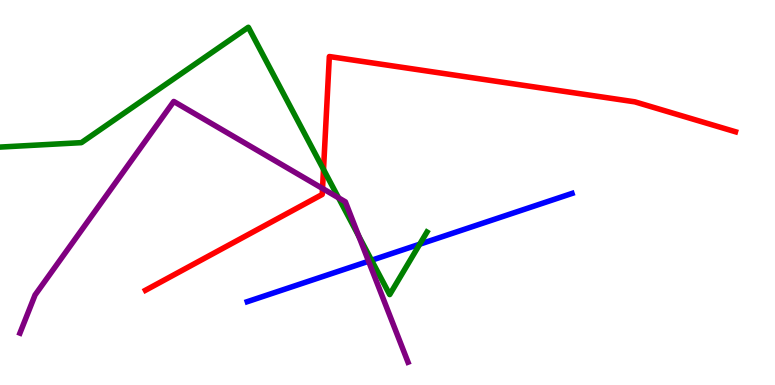[{'lines': ['blue', 'red'], 'intersections': []}, {'lines': ['green', 'red'], 'intersections': [{'x': 4.17, 'y': 5.6}]}, {'lines': ['purple', 'red'], 'intersections': [{'x': 4.16, 'y': 5.1}]}, {'lines': ['blue', 'green'], 'intersections': [{'x': 4.79, 'y': 3.24}, {'x': 5.42, 'y': 3.66}]}, {'lines': ['blue', 'purple'], 'intersections': [{'x': 4.76, 'y': 3.21}]}, {'lines': ['green', 'purple'], 'intersections': [{'x': 4.37, 'y': 4.86}, {'x': 4.63, 'y': 3.87}]}]